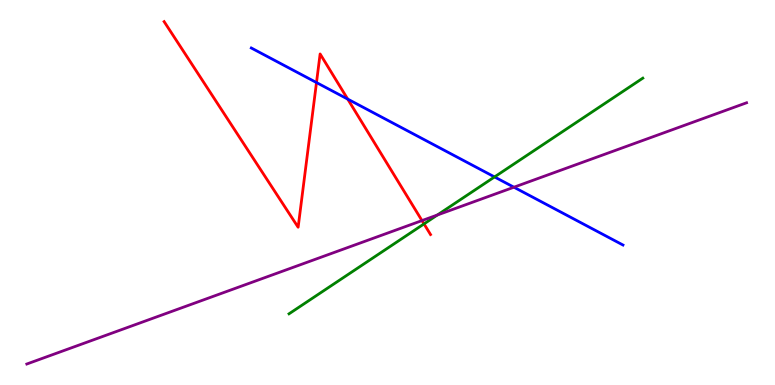[{'lines': ['blue', 'red'], 'intersections': [{'x': 4.08, 'y': 7.86}, {'x': 4.49, 'y': 7.43}]}, {'lines': ['green', 'red'], 'intersections': [{'x': 5.47, 'y': 4.18}]}, {'lines': ['purple', 'red'], 'intersections': [{'x': 5.45, 'y': 4.27}]}, {'lines': ['blue', 'green'], 'intersections': [{'x': 6.38, 'y': 5.4}]}, {'lines': ['blue', 'purple'], 'intersections': [{'x': 6.63, 'y': 5.14}]}, {'lines': ['green', 'purple'], 'intersections': [{'x': 5.64, 'y': 4.42}]}]